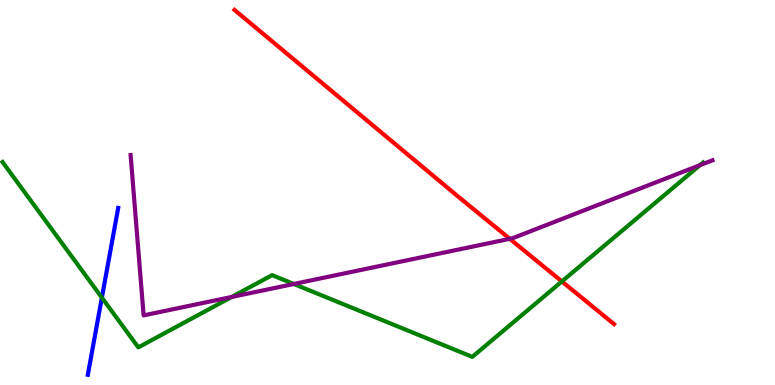[{'lines': ['blue', 'red'], 'intersections': []}, {'lines': ['green', 'red'], 'intersections': [{'x': 7.25, 'y': 2.69}]}, {'lines': ['purple', 'red'], 'intersections': [{'x': 6.58, 'y': 3.8}]}, {'lines': ['blue', 'green'], 'intersections': [{'x': 1.31, 'y': 2.27}]}, {'lines': ['blue', 'purple'], 'intersections': []}, {'lines': ['green', 'purple'], 'intersections': [{'x': 2.99, 'y': 2.29}, {'x': 3.79, 'y': 2.62}, {'x': 9.03, 'y': 5.71}]}]